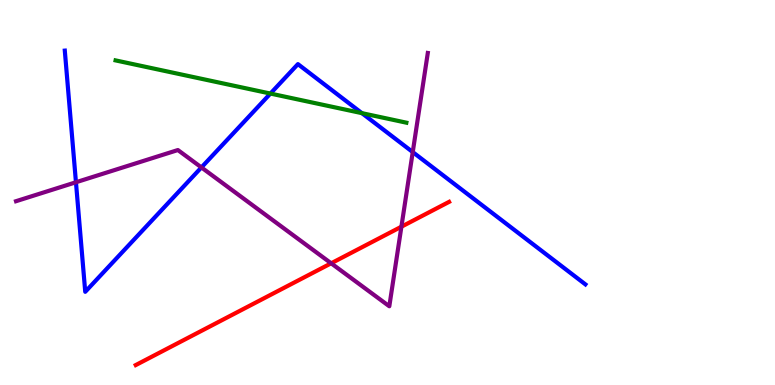[{'lines': ['blue', 'red'], 'intersections': []}, {'lines': ['green', 'red'], 'intersections': []}, {'lines': ['purple', 'red'], 'intersections': [{'x': 4.27, 'y': 3.16}, {'x': 5.18, 'y': 4.11}]}, {'lines': ['blue', 'green'], 'intersections': [{'x': 3.49, 'y': 7.57}, {'x': 4.67, 'y': 7.06}]}, {'lines': ['blue', 'purple'], 'intersections': [{'x': 0.98, 'y': 5.27}, {'x': 2.6, 'y': 5.65}, {'x': 5.33, 'y': 6.05}]}, {'lines': ['green', 'purple'], 'intersections': []}]